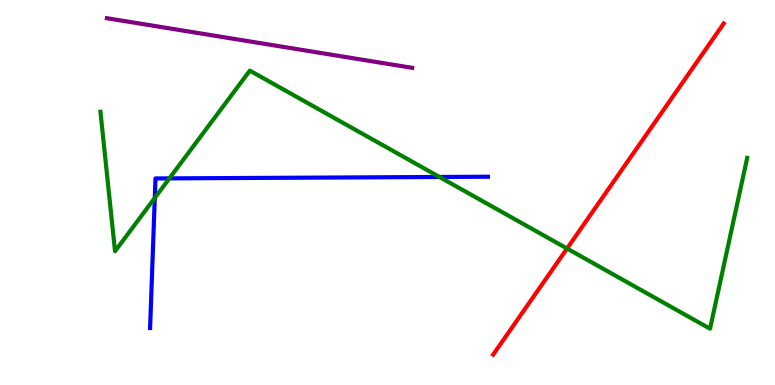[{'lines': ['blue', 'red'], 'intersections': []}, {'lines': ['green', 'red'], 'intersections': [{'x': 7.32, 'y': 3.54}]}, {'lines': ['purple', 'red'], 'intersections': []}, {'lines': ['blue', 'green'], 'intersections': [{'x': 2.0, 'y': 4.86}, {'x': 2.19, 'y': 5.37}, {'x': 5.67, 'y': 5.4}]}, {'lines': ['blue', 'purple'], 'intersections': []}, {'lines': ['green', 'purple'], 'intersections': []}]